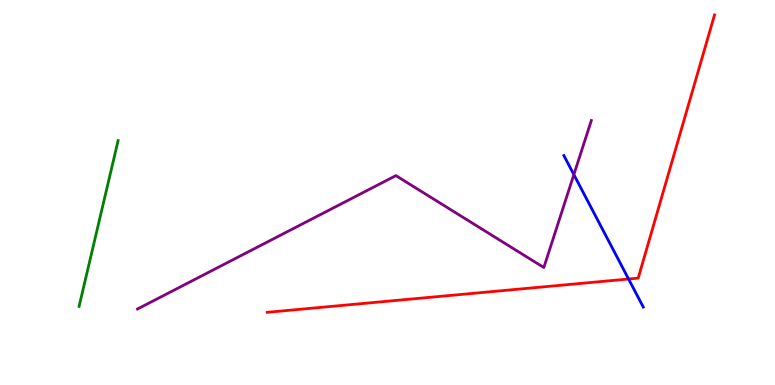[{'lines': ['blue', 'red'], 'intersections': [{'x': 8.11, 'y': 2.75}]}, {'lines': ['green', 'red'], 'intersections': []}, {'lines': ['purple', 'red'], 'intersections': []}, {'lines': ['blue', 'green'], 'intersections': []}, {'lines': ['blue', 'purple'], 'intersections': [{'x': 7.4, 'y': 5.46}]}, {'lines': ['green', 'purple'], 'intersections': []}]